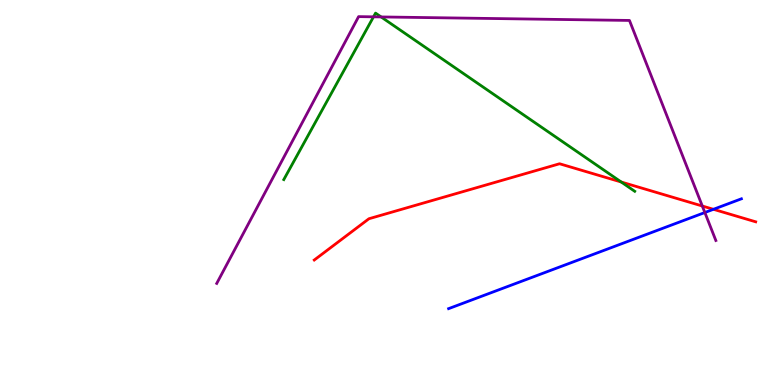[{'lines': ['blue', 'red'], 'intersections': [{'x': 9.21, 'y': 4.56}]}, {'lines': ['green', 'red'], 'intersections': [{'x': 8.02, 'y': 5.27}]}, {'lines': ['purple', 'red'], 'intersections': [{'x': 9.06, 'y': 4.65}]}, {'lines': ['blue', 'green'], 'intersections': []}, {'lines': ['blue', 'purple'], 'intersections': [{'x': 9.09, 'y': 4.48}]}, {'lines': ['green', 'purple'], 'intersections': [{'x': 4.82, 'y': 9.56}, {'x': 4.92, 'y': 9.56}]}]